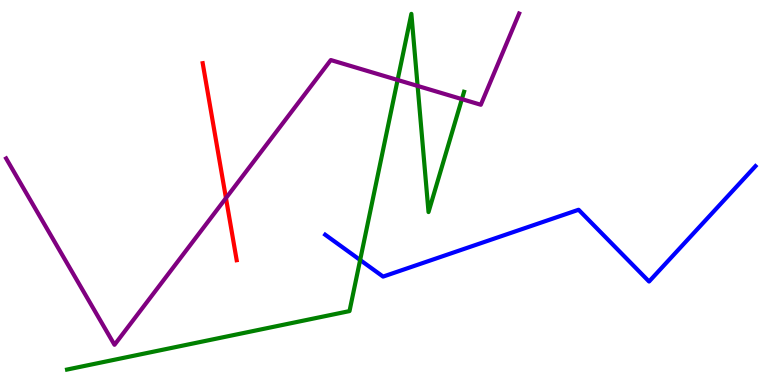[{'lines': ['blue', 'red'], 'intersections': []}, {'lines': ['green', 'red'], 'intersections': []}, {'lines': ['purple', 'red'], 'intersections': [{'x': 2.92, 'y': 4.86}]}, {'lines': ['blue', 'green'], 'intersections': [{'x': 4.65, 'y': 3.25}]}, {'lines': ['blue', 'purple'], 'intersections': []}, {'lines': ['green', 'purple'], 'intersections': [{'x': 5.13, 'y': 7.92}, {'x': 5.39, 'y': 7.77}, {'x': 5.96, 'y': 7.43}]}]